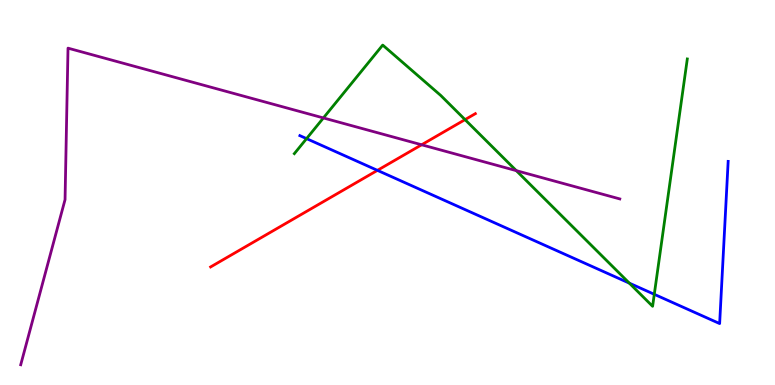[{'lines': ['blue', 'red'], 'intersections': [{'x': 4.87, 'y': 5.58}]}, {'lines': ['green', 'red'], 'intersections': [{'x': 6.0, 'y': 6.89}]}, {'lines': ['purple', 'red'], 'intersections': [{'x': 5.44, 'y': 6.24}]}, {'lines': ['blue', 'green'], 'intersections': [{'x': 3.96, 'y': 6.4}, {'x': 8.12, 'y': 2.65}, {'x': 8.44, 'y': 2.36}]}, {'lines': ['blue', 'purple'], 'intersections': []}, {'lines': ['green', 'purple'], 'intersections': [{'x': 4.17, 'y': 6.94}, {'x': 6.66, 'y': 5.57}]}]